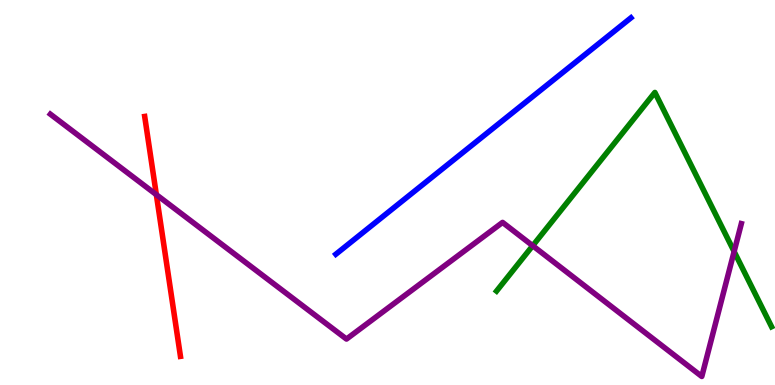[{'lines': ['blue', 'red'], 'intersections': []}, {'lines': ['green', 'red'], 'intersections': []}, {'lines': ['purple', 'red'], 'intersections': [{'x': 2.02, 'y': 4.94}]}, {'lines': ['blue', 'green'], 'intersections': []}, {'lines': ['blue', 'purple'], 'intersections': []}, {'lines': ['green', 'purple'], 'intersections': [{'x': 6.87, 'y': 3.62}, {'x': 9.47, 'y': 3.47}]}]